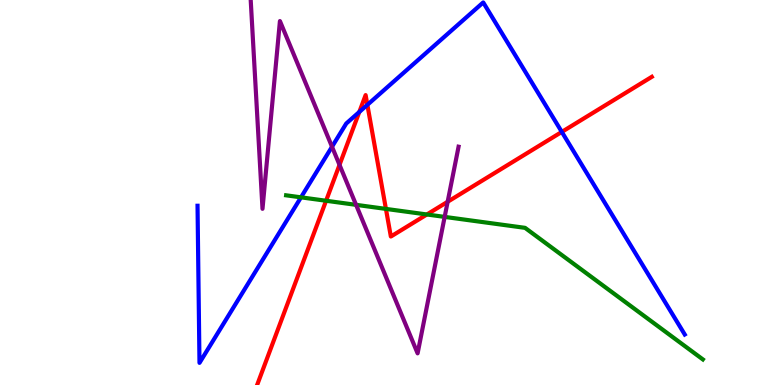[{'lines': ['blue', 'red'], 'intersections': [{'x': 4.64, 'y': 7.09}, {'x': 4.74, 'y': 7.28}, {'x': 7.25, 'y': 6.57}]}, {'lines': ['green', 'red'], 'intersections': [{'x': 4.21, 'y': 4.79}, {'x': 4.98, 'y': 4.57}, {'x': 5.51, 'y': 4.43}]}, {'lines': ['purple', 'red'], 'intersections': [{'x': 4.38, 'y': 5.72}, {'x': 5.78, 'y': 4.76}]}, {'lines': ['blue', 'green'], 'intersections': [{'x': 3.88, 'y': 4.87}]}, {'lines': ['blue', 'purple'], 'intersections': [{'x': 4.28, 'y': 6.19}]}, {'lines': ['green', 'purple'], 'intersections': [{'x': 4.59, 'y': 4.68}, {'x': 5.74, 'y': 4.37}]}]